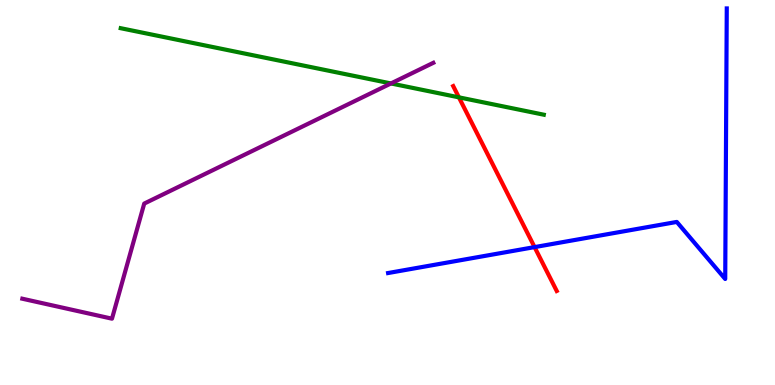[{'lines': ['blue', 'red'], 'intersections': [{'x': 6.9, 'y': 3.58}]}, {'lines': ['green', 'red'], 'intersections': [{'x': 5.92, 'y': 7.47}]}, {'lines': ['purple', 'red'], 'intersections': []}, {'lines': ['blue', 'green'], 'intersections': []}, {'lines': ['blue', 'purple'], 'intersections': []}, {'lines': ['green', 'purple'], 'intersections': [{'x': 5.04, 'y': 7.83}]}]